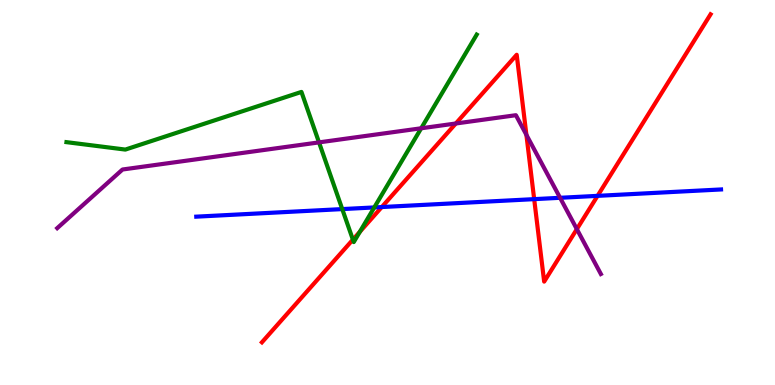[{'lines': ['blue', 'red'], 'intersections': [{'x': 4.93, 'y': 4.62}, {'x': 6.89, 'y': 4.83}, {'x': 7.71, 'y': 4.91}]}, {'lines': ['green', 'red'], 'intersections': [{'x': 4.55, 'y': 3.78}, {'x': 4.64, 'y': 3.98}]}, {'lines': ['purple', 'red'], 'intersections': [{'x': 5.88, 'y': 6.79}, {'x': 6.79, 'y': 6.5}, {'x': 7.44, 'y': 4.05}]}, {'lines': ['blue', 'green'], 'intersections': [{'x': 4.42, 'y': 4.57}, {'x': 4.83, 'y': 4.61}]}, {'lines': ['blue', 'purple'], 'intersections': [{'x': 7.23, 'y': 4.86}]}, {'lines': ['green', 'purple'], 'intersections': [{'x': 4.12, 'y': 6.3}, {'x': 5.43, 'y': 6.67}]}]